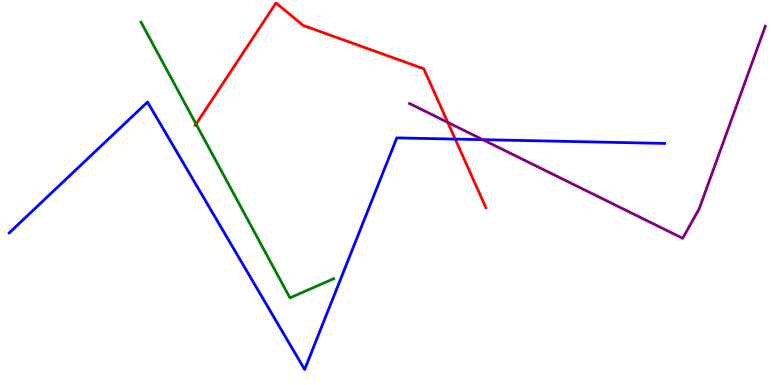[{'lines': ['blue', 'red'], 'intersections': [{'x': 5.87, 'y': 6.39}]}, {'lines': ['green', 'red'], 'intersections': [{'x': 2.53, 'y': 6.78}]}, {'lines': ['purple', 'red'], 'intersections': [{'x': 5.78, 'y': 6.82}]}, {'lines': ['blue', 'green'], 'intersections': []}, {'lines': ['blue', 'purple'], 'intersections': [{'x': 6.23, 'y': 6.37}]}, {'lines': ['green', 'purple'], 'intersections': []}]